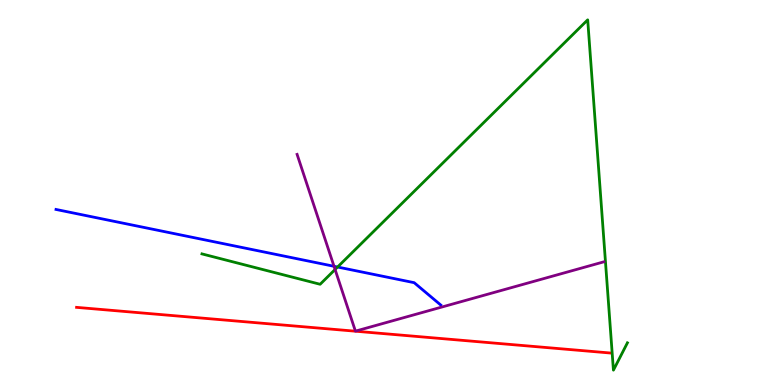[{'lines': ['blue', 'red'], 'intersections': []}, {'lines': ['green', 'red'], 'intersections': []}, {'lines': ['purple', 'red'], 'intersections': []}, {'lines': ['blue', 'green'], 'intersections': [{'x': 4.36, 'y': 3.06}]}, {'lines': ['blue', 'purple'], 'intersections': [{'x': 4.31, 'y': 3.08}]}, {'lines': ['green', 'purple'], 'intersections': [{'x': 4.32, 'y': 3.0}]}]